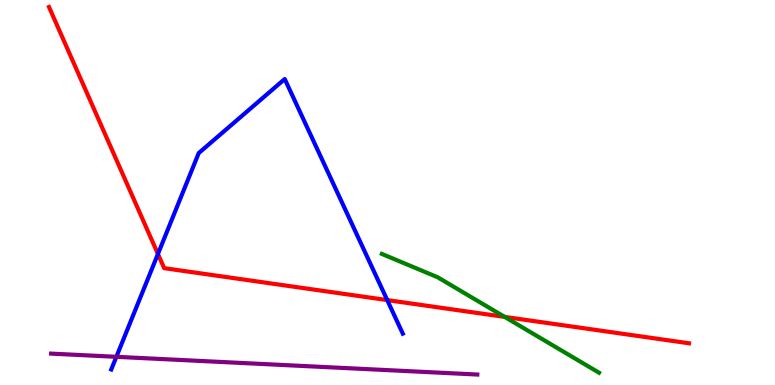[{'lines': ['blue', 'red'], 'intersections': [{'x': 2.04, 'y': 3.4}, {'x': 5.0, 'y': 2.21}]}, {'lines': ['green', 'red'], 'intersections': [{'x': 6.51, 'y': 1.77}]}, {'lines': ['purple', 'red'], 'intersections': []}, {'lines': ['blue', 'green'], 'intersections': []}, {'lines': ['blue', 'purple'], 'intersections': [{'x': 1.5, 'y': 0.732}]}, {'lines': ['green', 'purple'], 'intersections': []}]